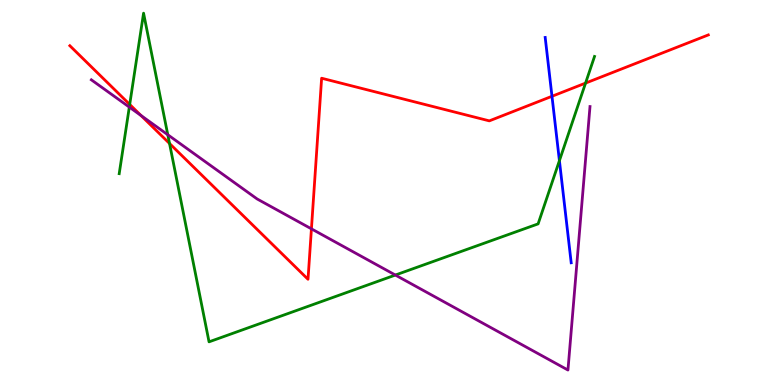[{'lines': ['blue', 'red'], 'intersections': [{'x': 7.12, 'y': 7.5}]}, {'lines': ['green', 'red'], 'intersections': [{'x': 1.67, 'y': 7.29}, {'x': 2.19, 'y': 6.27}, {'x': 7.56, 'y': 7.84}]}, {'lines': ['purple', 'red'], 'intersections': [{'x': 1.82, 'y': 7.0}, {'x': 4.02, 'y': 4.06}]}, {'lines': ['blue', 'green'], 'intersections': [{'x': 7.22, 'y': 5.83}]}, {'lines': ['blue', 'purple'], 'intersections': []}, {'lines': ['green', 'purple'], 'intersections': [{'x': 1.67, 'y': 7.22}, {'x': 2.17, 'y': 6.5}, {'x': 5.1, 'y': 2.86}]}]